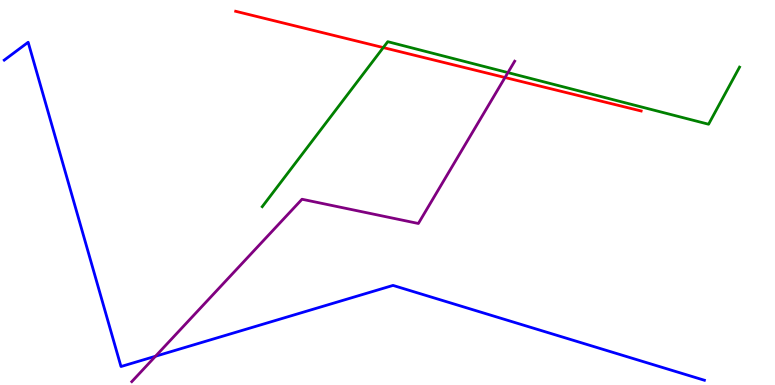[{'lines': ['blue', 'red'], 'intersections': []}, {'lines': ['green', 'red'], 'intersections': [{'x': 4.95, 'y': 8.76}]}, {'lines': ['purple', 'red'], 'intersections': [{'x': 6.52, 'y': 7.99}]}, {'lines': ['blue', 'green'], 'intersections': []}, {'lines': ['blue', 'purple'], 'intersections': [{'x': 2.01, 'y': 0.747}]}, {'lines': ['green', 'purple'], 'intersections': [{'x': 6.55, 'y': 8.11}]}]